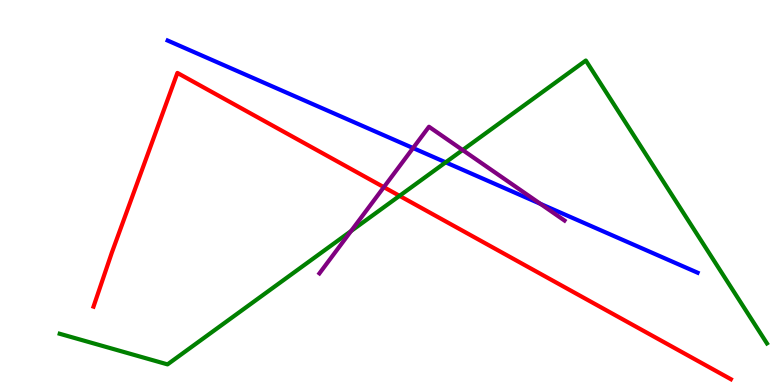[{'lines': ['blue', 'red'], 'intersections': []}, {'lines': ['green', 'red'], 'intersections': [{'x': 5.16, 'y': 4.91}]}, {'lines': ['purple', 'red'], 'intersections': [{'x': 4.95, 'y': 5.14}]}, {'lines': ['blue', 'green'], 'intersections': [{'x': 5.75, 'y': 5.78}]}, {'lines': ['blue', 'purple'], 'intersections': [{'x': 5.33, 'y': 6.15}, {'x': 6.97, 'y': 4.71}]}, {'lines': ['green', 'purple'], 'intersections': [{'x': 4.53, 'y': 4.0}, {'x': 5.97, 'y': 6.1}]}]